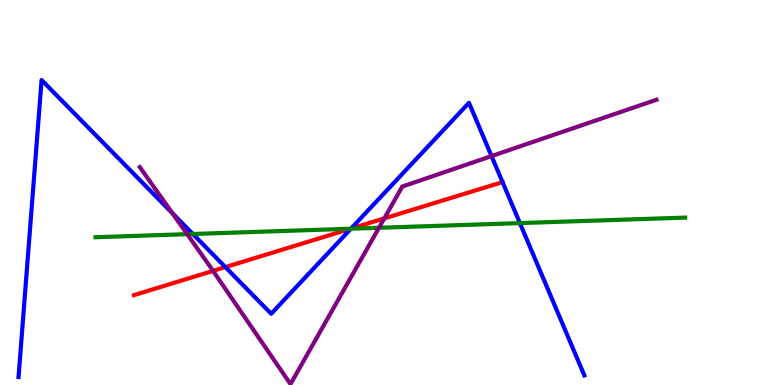[{'lines': ['blue', 'red'], 'intersections': [{'x': 2.91, 'y': 3.06}, {'x': 4.53, 'y': 4.06}, {'x': 6.48, 'y': 5.27}]}, {'lines': ['green', 'red'], 'intersections': [{'x': 4.52, 'y': 4.06}]}, {'lines': ['purple', 'red'], 'intersections': [{'x': 2.75, 'y': 2.96}, {'x': 4.96, 'y': 4.33}]}, {'lines': ['blue', 'green'], 'intersections': [{'x': 2.49, 'y': 3.92}, {'x': 4.53, 'y': 4.06}, {'x': 6.71, 'y': 4.21}]}, {'lines': ['blue', 'purple'], 'intersections': [{'x': 2.22, 'y': 4.46}, {'x': 6.34, 'y': 5.95}]}, {'lines': ['green', 'purple'], 'intersections': [{'x': 2.42, 'y': 3.92}, {'x': 4.89, 'y': 4.08}]}]